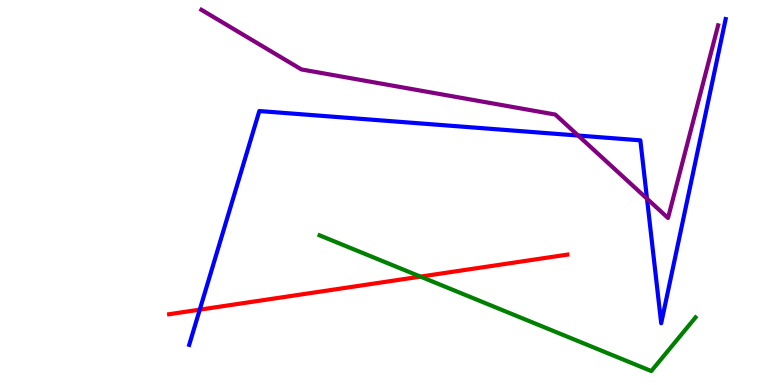[{'lines': ['blue', 'red'], 'intersections': [{'x': 2.58, 'y': 1.96}]}, {'lines': ['green', 'red'], 'intersections': [{'x': 5.43, 'y': 2.82}]}, {'lines': ['purple', 'red'], 'intersections': []}, {'lines': ['blue', 'green'], 'intersections': []}, {'lines': ['blue', 'purple'], 'intersections': [{'x': 7.46, 'y': 6.48}, {'x': 8.35, 'y': 4.84}]}, {'lines': ['green', 'purple'], 'intersections': []}]